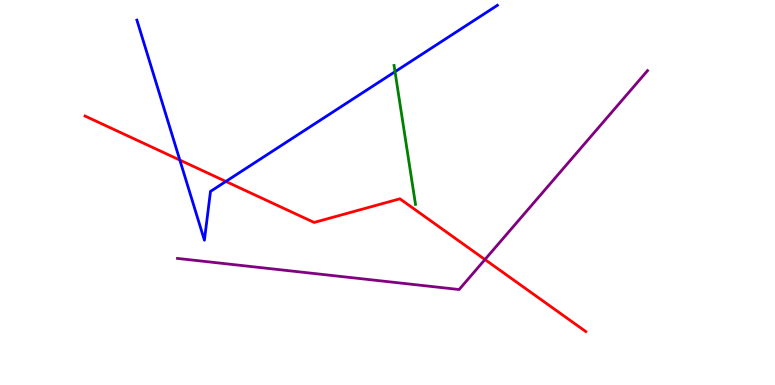[{'lines': ['blue', 'red'], 'intersections': [{'x': 2.32, 'y': 5.84}, {'x': 2.91, 'y': 5.29}]}, {'lines': ['green', 'red'], 'intersections': []}, {'lines': ['purple', 'red'], 'intersections': [{'x': 6.26, 'y': 3.26}]}, {'lines': ['blue', 'green'], 'intersections': [{'x': 5.1, 'y': 8.14}]}, {'lines': ['blue', 'purple'], 'intersections': []}, {'lines': ['green', 'purple'], 'intersections': []}]